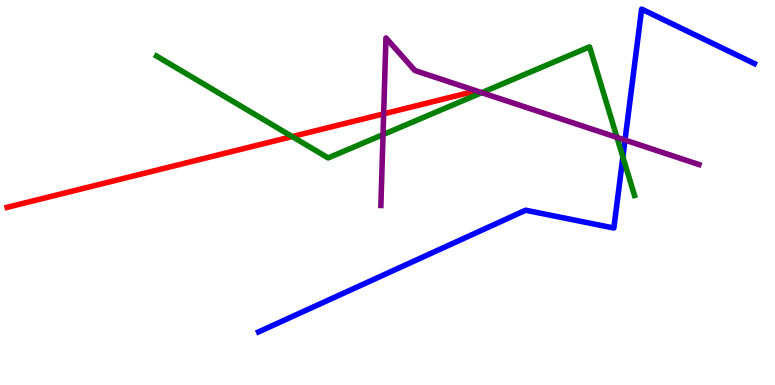[{'lines': ['blue', 'red'], 'intersections': []}, {'lines': ['green', 'red'], 'intersections': [{'x': 3.77, 'y': 6.45}]}, {'lines': ['purple', 'red'], 'intersections': [{'x': 4.95, 'y': 7.04}]}, {'lines': ['blue', 'green'], 'intersections': [{'x': 8.04, 'y': 5.92}]}, {'lines': ['blue', 'purple'], 'intersections': [{'x': 8.06, 'y': 6.36}]}, {'lines': ['green', 'purple'], 'intersections': [{'x': 4.94, 'y': 6.5}, {'x': 6.22, 'y': 7.59}, {'x': 7.96, 'y': 6.43}]}]